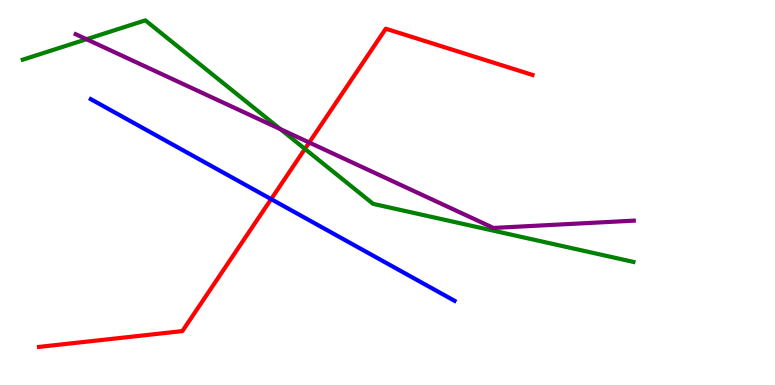[{'lines': ['blue', 'red'], 'intersections': [{'x': 3.5, 'y': 4.83}]}, {'lines': ['green', 'red'], 'intersections': [{'x': 3.93, 'y': 6.13}]}, {'lines': ['purple', 'red'], 'intersections': [{'x': 3.99, 'y': 6.3}]}, {'lines': ['blue', 'green'], 'intersections': []}, {'lines': ['blue', 'purple'], 'intersections': []}, {'lines': ['green', 'purple'], 'intersections': [{'x': 1.12, 'y': 8.98}, {'x': 3.62, 'y': 6.65}]}]